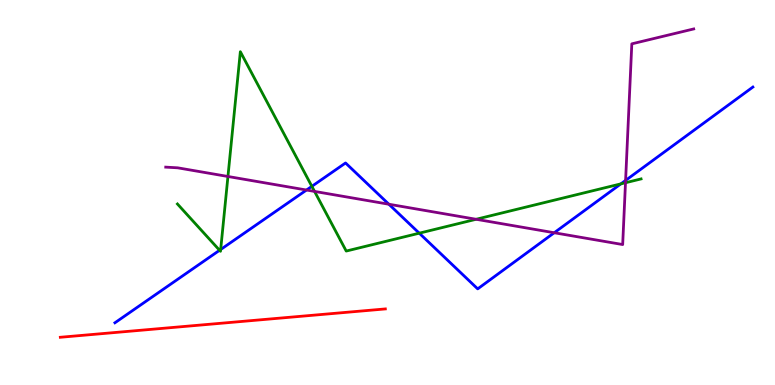[{'lines': ['blue', 'red'], 'intersections': []}, {'lines': ['green', 'red'], 'intersections': []}, {'lines': ['purple', 'red'], 'intersections': []}, {'lines': ['blue', 'green'], 'intersections': [{'x': 2.83, 'y': 3.5}, {'x': 2.85, 'y': 3.52}, {'x': 4.02, 'y': 5.16}, {'x': 5.41, 'y': 3.94}, {'x': 8.01, 'y': 5.22}]}, {'lines': ['blue', 'purple'], 'intersections': [{'x': 3.95, 'y': 5.06}, {'x': 5.02, 'y': 4.7}, {'x': 7.15, 'y': 3.95}, {'x': 8.07, 'y': 5.31}]}, {'lines': ['green', 'purple'], 'intersections': [{'x': 2.94, 'y': 5.42}, {'x': 4.06, 'y': 5.03}, {'x': 6.14, 'y': 4.3}, {'x': 8.07, 'y': 5.25}]}]